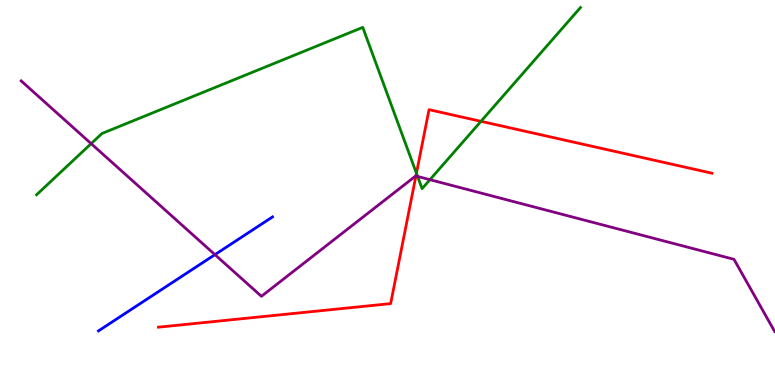[{'lines': ['blue', 'red'], 'intersections': []}, {'lines': ['green', 'red'], 'intersections': [{'x': 5.37, 'y': 5.5}, {'x': 6.21, 'y': 6.85}]}, {'lines': ['purple', 'red'], 'intersections': [{'x': 5.37, 'y': 5.43}]}, {'lines': ['blue', 'green'], 'intersections': []}, {'lines': ['blue', 'purple'], 'intersections': [{'x': 2.77, 'y': 3.39}]}, {'lines': ['green', 'purple'], 'intersections': [{'x': 1.18, 'y': 6.27}, {'x': 5.39, 'y': 5.42}, {'x': 5.55, 'y': 5.33}]}]